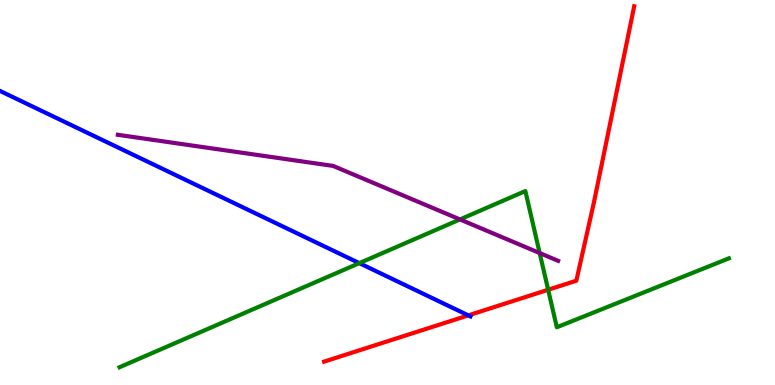[{'lines': ['blue', 'red'], 'intersections': [{'x': 6.04, 'y': 1.81}]}, {'lines': ['green', 'red'], 'intersections': [{'x': 7.07, 'y': 2.47}]}, {'lines': ['purple', 'red'], 'intersections': []}, {'lines': ['blue', 'green'], 'intersections': [{'x': 4.64, 'y': 3.17}]}, {'lines': ['blue', 'purple'], 'intersections': []}, {'lines': ['green', 'purple'], 'intersections': [{'x': 5.94, 'y': 4.3}, {'x': 6.96, 'y': 3.43}]}]